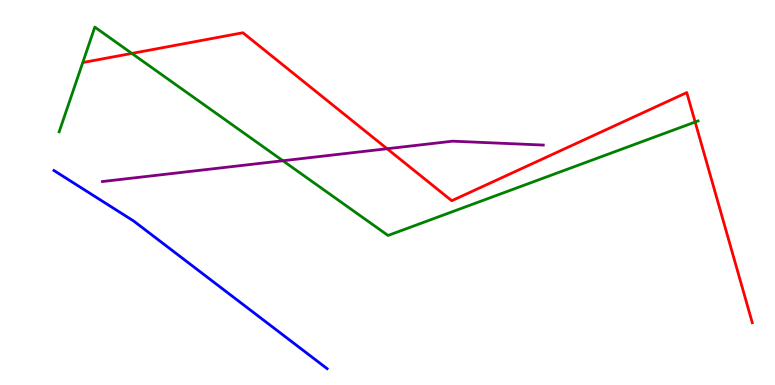[{'lines': ['blue', 'red'], 'intersections': []}, {'lines': ['green', 'red'], 'intersections': [{'x': 1.7, 'y': 8.61}, {'x': 8.97, 'y': 6.83}]}, {'lines': ['purple', 'red'], 'intersections': [{'x': 4.99, 'y': 6.14}]}, {'lines': ['blue', 'green'], 'intersections': []}, {'lines': ['blue', 'purple'], 'intersections': []}, {'lines': ['green', 'purple'], 'intersections': [{'x': 3.65, 'y': 5.82}]}]